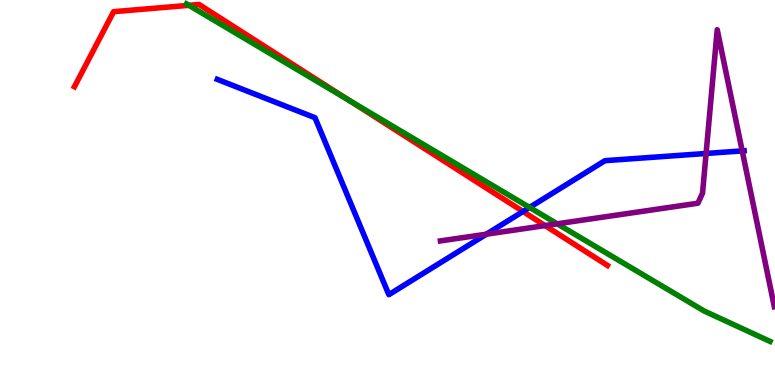[{'lines': ['blue', 'red'], 'intersections': [{'x': 6.75, 'y': 4.51}]}, {'lines': ['green', 'red'], 'intersections': [{'x': 2.44, 'y': 9.86}, {'x': 4.5, 'y': 7.4}]}, {'lines': ['purple', 'red'], 'intersections': [{'x': 7.03, 'y': 4.14}]}, {'lines': ['blue', 'green'], 'intersections': [{'x': 6.83, 'y': 4.61}]}, {'lines': ['blue', 'purple'], 'intersections': [{'x': 6.28, 'y': 3.92}, {'x': 9.11, 'y': 6.01}, {'x': 9.58, 'y': 6.08}]}, {'lines': ['green', 'purple'], 'intersections': [{'x': 7.19, 'y': 4.19}]}]